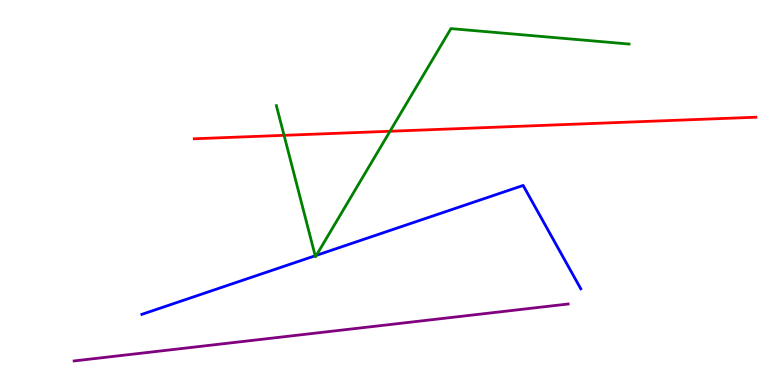[{'lines': ['blue', 'red'], 'intersections': []}, {'lines': ['green', 'red'], 'intersections': [{'x': 3.67, 'y': 6.49}, {'x': 5.03, 'y': 6.59}]}, {'lines': ['purple', 'red'], 'intersections': []}, {'lines': ['blue', 'green'], 'intersections': [{'x': 4.07, 'y': 3.36}, {'x': 4.08, 'y': 3.37}]}, {'lines': ['blue', 'purple'], 'intersections': []}, {'lines': ['green', 'purple'], 'intersections': []}]